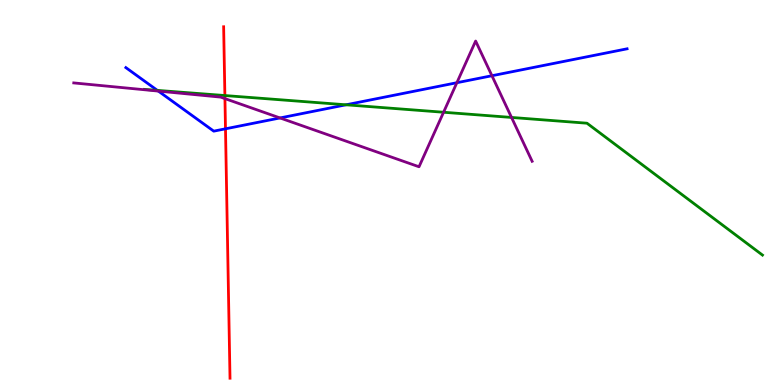[{'lines': ['blue', 'red'], 'intersections': [{'x': 2.91, 'y': 6.65}]}, {'lines': ['green', 'red'], 'intersections': [{'x': 2.9, 'y': 7.52}]}, {'lines': ['purple', 'red'], 'intersections': [{'x': 2.9, 'y': 7.44}]}, {'lines': ['blue', 'green'], 'intersections': [{'x': 2.03, 'y': 7.65}, {'x': 4.46, 'y': 7.28}]}, {'lines': ['blue', 'purple'], 'intersections': [{'x': 2.04, 'y': 7.63}, {'x': 3.61, 'y': 6.94}, {'x': 5.9, 'y': 7.85}, {'x': 6.35, 'y': 8.03}]}, {'lines': ['green', 'purple'], 'intersections': [{'x': 5.72, 'y': 7.08}, {'x': 6.6, 'y': 6.95}]}]